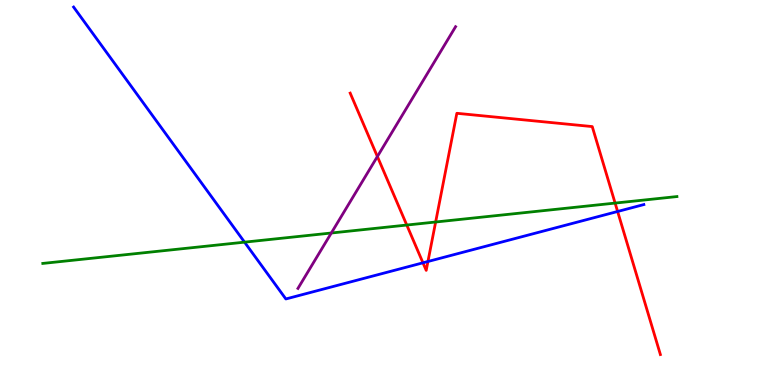[{'lines': ['blue', 'red'], 'intersections': [{'x': 5.46, 'y': 3.17}, {'x': 5.52, 'y': 3.21}, {'x': 7.97, 'y': 4.51}]}, {'lines': ['green', 'red'], 'intersections': [{'x': 5.25, 'y': 4.15}, {'x': 5.62, 'y': 4.23}, {'x': 7.94, 'y': 4.73}]}, {'lines': ['purple', 'red'], 'intersections': [{'x': 4.87, 'y': 5.93}]}, {'lines': ['blue', 'green'], 'intersections': [{'x': 3.16, 'y': 3.71}]}, {'lines': ['blue', 'purple'], 'intersections': []}, {'lines': ['green', 'purple'], 'intersections': [{'x': 4.28, 'y': 3.95}]}]